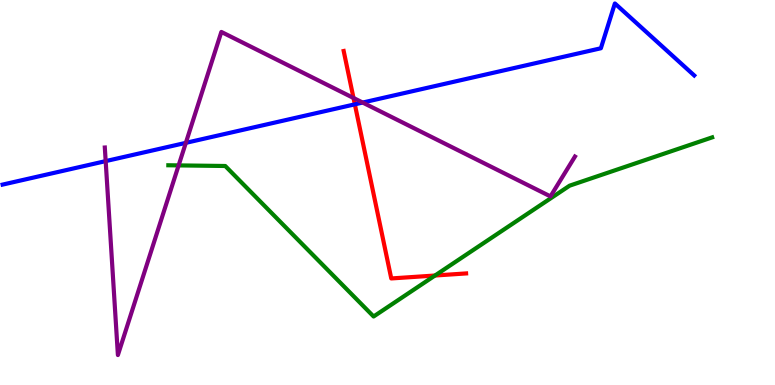[{'lines': ['blue', 'red'], 'intersections': [{'x': 4.58, 'y': 7.29}]}, {'lines': ['green', 'red'], 'intersections': [{'x': 5.61, 'y': 2.84}]}, {'lines': ['purple', 'red'], 'intersections': [{'x': 4.56, 'y': 7.46}]}, {'lines': ['blue', 'green'], 'intersections': []}, {'lines': ['blue', 'purple'], 'intersections': [{'x': 1.36, 'y': 5.82}, {'x': 2.4, 'y': 6.29}, {'x': 4.68, 'y': 7.34}]}, {'lines': ['green', 'purple'], 'intersections': [{'x': 2.3, 'y': 5.7}]}]